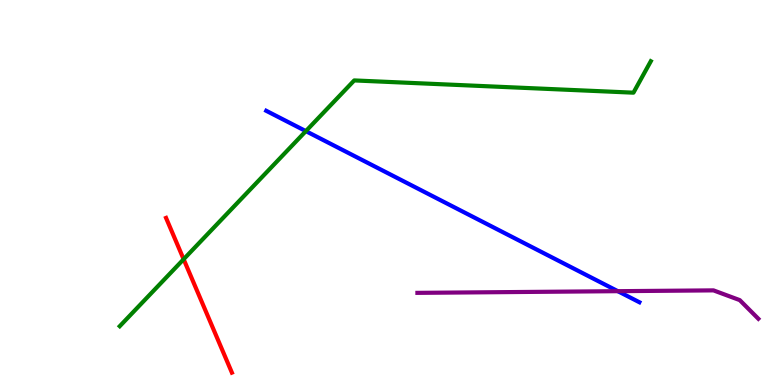[{'lines': ['blue', 'red'], 'intersections': []}, {'lines': ['green', 'red'], 'intersections': [{'x': 2.37, 'y': 3.27}]}, {'lines': ['purple', 'red'], 'intersections': []}, {'lines': ['blue', 'green'], 'intersections': [{'x': 3.95, 'y': 6.59}]}, {'lines': ['blue', 'purple'], 'intersections': [{'x': 7.97, 'y': 2.44}]}, {'lines': ['green', 'purple'], 'intersections': []}]